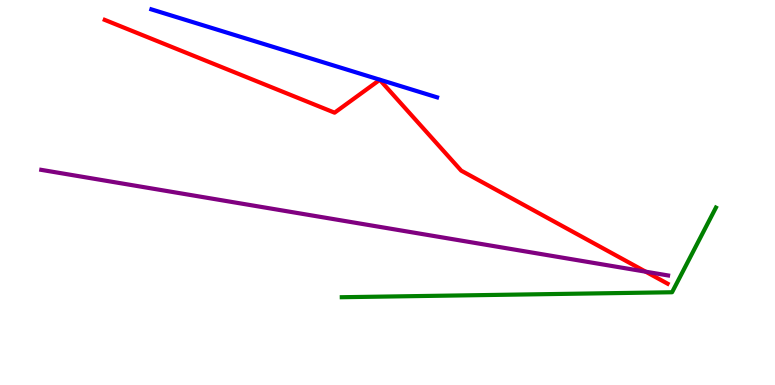[{'lines': ['blue', 'red'], 'intersections': []}, {'lines': ['green', 'red'], 'intersections': []}, {'lines': ['purple', 'red'], 'intersections': [{'x': 8.33, 'y': 2.94}]}, {'lines': ['blue', 'green'], 'intersections': []}, {'lines': ['blue', 'purple'], 'intersections': []}, {'lines': ['green', 'purple'], 'intersections': []}]